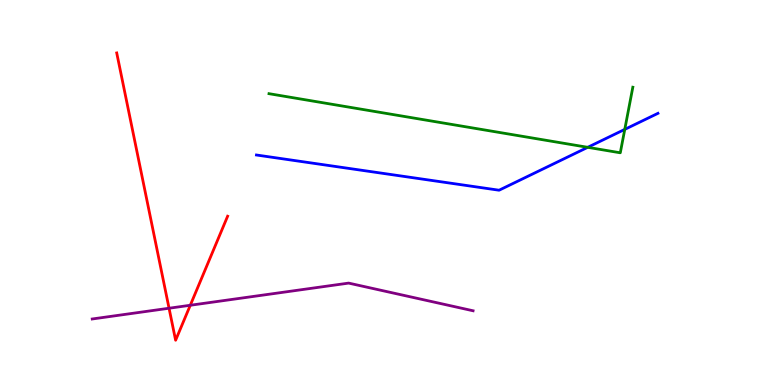[{'lines': ['blue', 'red'], 'intersections': []}, {'lines': ['green', 'red'], 'intersections': []}, {'lines': ['purple', 'red'], 'intersections': [{'x': 2.18, 'y': 1.99}, {'x': 2.46, 'y': 2.07}]}, {'lines': ['blue', 'green'], 'intersections': [{'x': 7.58, 'y': 6.17}, {'x': 8.06, 'y': 6.64}]}, {'lines': ['blue', 'purple'], 'intersections': []}, {'lines': ['green', 'purple'], 'intersections': []}]